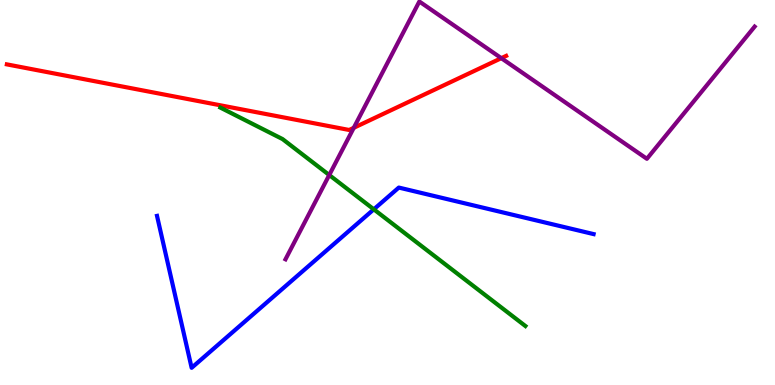[{'lines': ['blue', 'red'], 'intersections': []}, {'lines': ['green', 'red'], 'intersections': []}, {'lines': ['purple', 'red'], 'intersections': [{'x': 4.56, 'y': 6.68}, {'x': 6.47, 'y': 8.49}]}, {'lines': ['blue', 'green'], 'intersections': [{'x': 4.82, 'y': 4.56}]}, {'lines': ['blue', 'purple'], 'intersections': []}, {'lines': ['green', 'purple'], 'intersections': [{'x': 4.25, 'y': 5.45}]}]